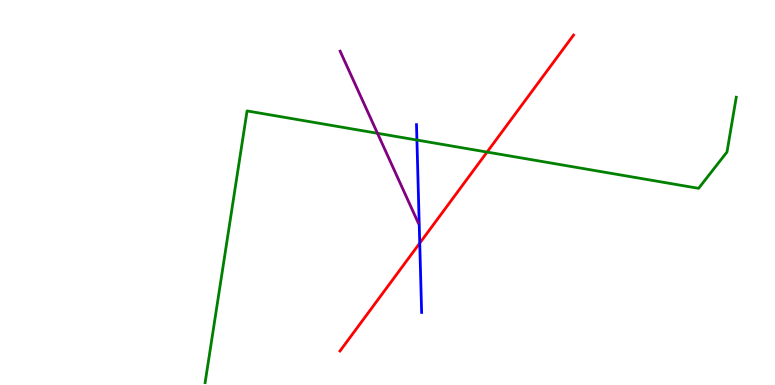[{'lines': ['blue', 'red'], 'intersections': [{'x': 5.42, 'y': 3.68}]}, {'lines': ['green', 'red'], 'intersections': [{'x': 6.28, 'y': 6.05}]}, {'lines': ['purple', 'red'], 'intersections': []}, {'lines': ['blue', 'green'], 'intersections': [{'x': 5.38, 'y': 6.36}]}, {'lines': ['blue', 'purple'], 'intersections': []}, {'lines': ['green', 'purple'], 'intersections': [{'x': 4.87, 'y': 6.54}]}]